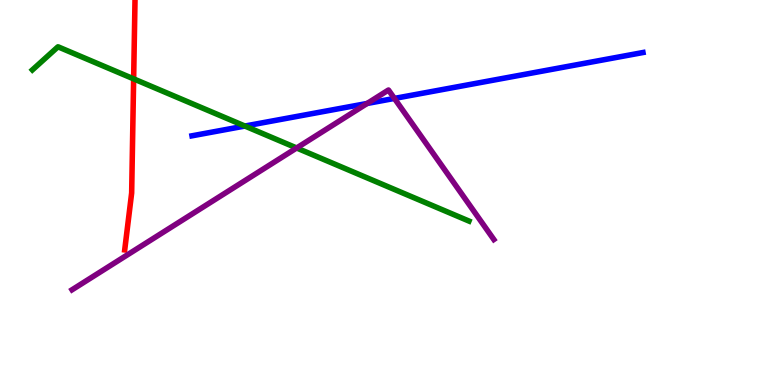[{'lines': ['blue', 'red'], 'intersections': []}, {'lines': ['green', 'red'], 'intersections': [{'x': 1.72, 'y': 7.95}]}, {'lines': ['purple', 'red'], 'intersections': []}, {'lines': ['blue', 'green'], 'intersections': [{'x': 3.16, 'y': 6.73}]}, {'lines': ['blue', 'purple'], 'intersections': [{'x': 4.74, 'y': 7.31}, {'x': 5.09, 'y': 7.44}]}, {'lines': ['green', 'purple'], 'intersections': [{'x': 3.83, 'y': 6.16}]}]